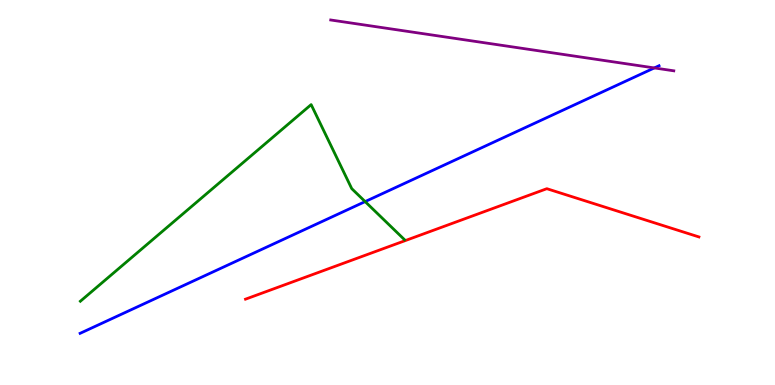[{'lines': ['blue', 'red'], 'intersections': []}, {'lines': ['green', 'red'], 'intersections': []}, {'lines': ['purple', 'red'], 'intersections': []}, {'lines': ['blue', 'green'], 'intersections': [{'x': 4.71, 'y': 4.76}]}, {'lines': ['blue', 'purple'], 'intersections': [{'x': 8.44, 'y': 8.24}]}, {'lines': ['green', 'purple'], 'intersections': []}]